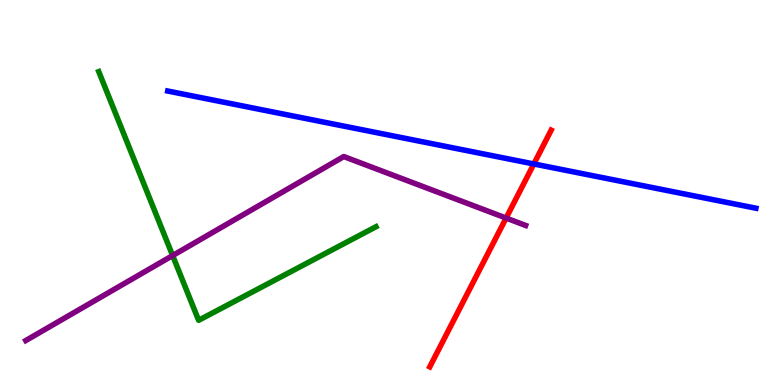[{'lines': ['blue', 'red'], 'intersections': [{'x': 6.89, 'y': 5.74}]}, {'lines': ['green', 'red'], 'intersections': []}, {'lines': ['purple', 'red'], 'intersections': [{'x': 6.53, 'y': 4.34}]}, {'lines': ['blue', 'green'], 'intersections': []}, {'lines': ['blue', 'purple'], 'intersections': []}, {'lines': ['green', 'purple'], 'intersections': [{'x': 2.23, 'y': 3.36}]}]